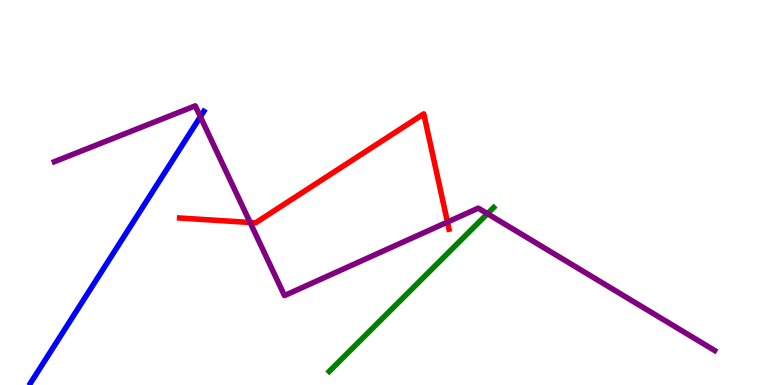[{'lines': ['blue', 'red'], 'intersections': []}, {'lines': ['green', 'red'], 'intersections': []}, {'lines': ['purple', 'red'], 'intersections': [{'x': 3.23, 'y': 4.22}, {'x': 5.77, 'y': 4.23}]}, {'lines': ['blue', 'green'], 'intersections': []}, {'lines': ['blue', 'purple'], 'intersections': [{'x': 2.59, 'y': 6.97}]}, {'lines': ['green', 'purple'], 'intersections': [{'x': 6.29, 'y': 4.45}]}]